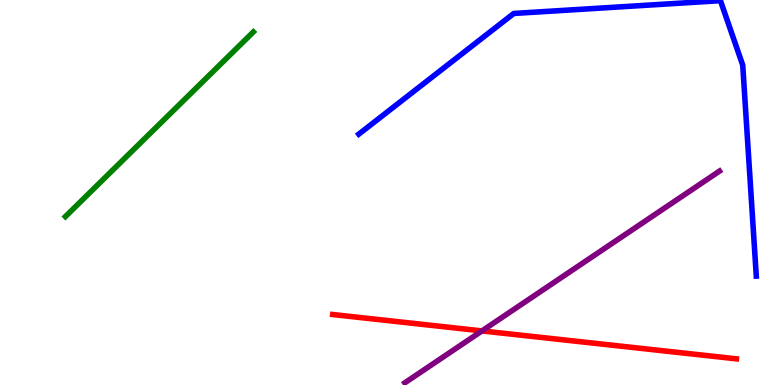[{'lines': ['blue', 'red'], 'intersections': []}, {'lines': ['green', 'red'], 'intersections': []}, {'lines': ['purple', 'red'], 'intersections': [{'x': 6.22, 'y': 1.4}]}, {'lines': ['blue', 'green'], 'intersections': []}, {'lines': ['blue', 'purple'], 'intersections': []}, {'lines': ['green', 'purple'], 'intersections': []}]